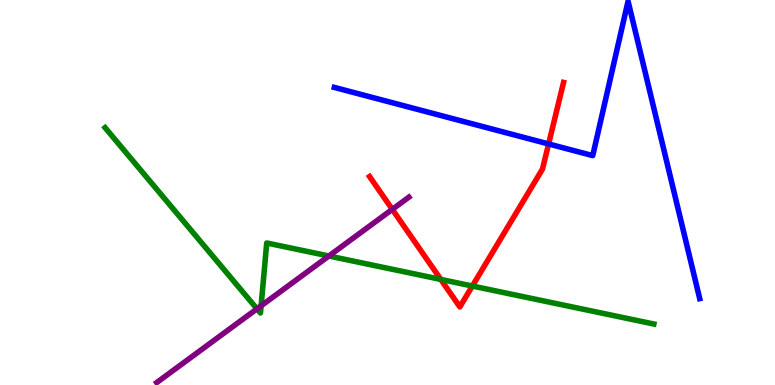[{'lines': ['blue', 'red'], 'intersections': [{'x': 7.08, 'y': 6.26}]}, {'lines': ['green', 'red'], 'intersections': [{'x': 5.69, 'y': 2.74}, {'x': 6.09, 'y': 2.57}]}, {'lines': ['purple', 'red'], 'intersections': [{'x': 5.06, 'y': 4.56}]}, {'lines': ['blue', 'green'], 'intersections': []}, {'lines': ['blue', 'purple'], 'intersections': []}, {'lines': ['green', 'purple'], 'intersections': [{'x': 3.32, 'y': 1.98}, {'x': 3.37, 'y': 2.06}, {'x': 4.24, 'y': 3.35}]}]